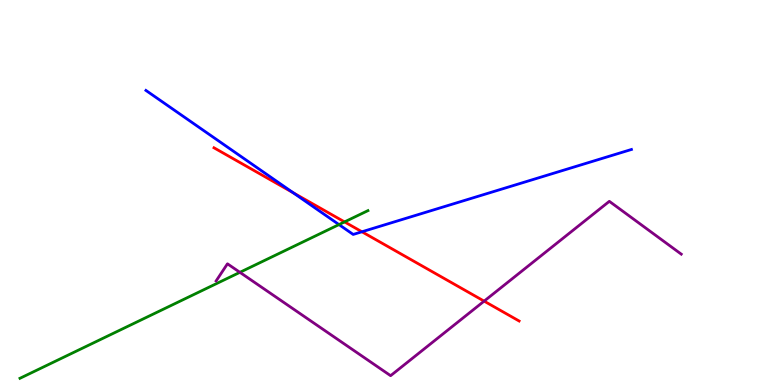[{'lines': ['blue', 'red'], 'intersections': [{'x': 3.78, 'y': 4.99}, {'x': 4.67, 'y': 3.98}]}, {'lines': ['green', 'red'], 'intersections': [{'x': 4.45, 'y': 4.24}]}, {'lines': ['purple', 'red'], 'intersections': [{'x': 6.25, 'y': 2.18}]}, {'lines': ['blue', 'green'], 'intersections': [{'x': 4.37, 'y': 4.17}]}, {'lines': ['blue', 'purple'], 'intersections': []}, {'lines': ['green', 'purple'], 'intersections': [{'x': 3.1, 'y': 2.93}]}]